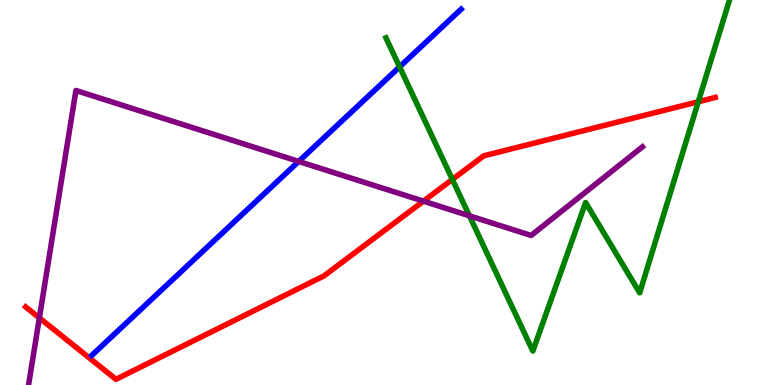[{'lines': ['blue', 'red'], 'intersections': []}, {'lines': ['green', 'red'], 'intersections': [{'x': 5.84, 'y': 5.34}, {'x': 9.01, 'y': 7.36}]}, {'lines': ['purple', 'red'], 'intersections': [{'x': 0.508, 'y': 1.74}, {'x': 5.46, 'y': 4.77}]}, {'lines': ['blue', 'green'], 'intersections': [{'x': 5.16, 'y': 8.26}]}, {'lines': ['blue', 'purple'], 'intersections': [{'x': 3.85, 'y': 5.81}]}, {'lines': ['green', 'purple'], 'intersections': [{'x': 6.06, 'y': 4.39}]}]